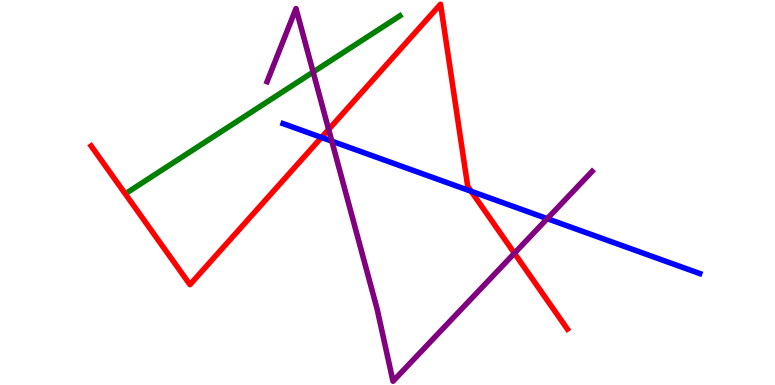[{'lines': ['blue', 'red'], 'intersections': [{'x': 4.15, 'y': 6.43}, {'x': 6.08, 'y': 5.03}]}, {'lines': ['green', 'red'], 'intersections': []}, {'lines': ['purple', 'red'], 'intersections': [{'x': 4.24, 'y': 6.64}, {'x': 6.64, 'y': 3.42}]}, {'lines': ['blue', 'green'], 'intersections': []}, {'lines': ['blue', 'purple'], 'intersections': [{'x': 4.28, 'y': 6.33}, {'x': 7.06, 'y': 4.32}]}, {'lines': ['green', 'purple'], 'intersections': [{'x': 4.04, 'y': 8.13}]}]